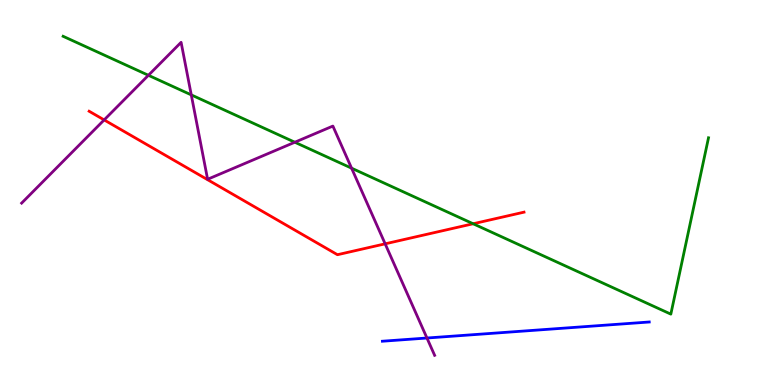[{'lines': ['blue', 'red'], 'intersections': []}, {'lines': ['green', 'red'], 'intersections': [{'x': 6.11, 'y': 4.19}]}, {'lines': ['purple', 'red'], 'intersections': [{'x': 1.34, 'y': 6.89}, {'x': 4.97, 'y': 3.67}]}, {'lines': ['blue', 'green'], 'intersections': []}, {'lines': ['blue', 'purple'], 'intersections': [{'x': 5.51, 'y': 1.22}]}, {'lines': ['green', 'purple'], 'intersections': [{'x': 1.91, 'y': 8.04}, {'x': 2.47, 'y': 7.54}, {'x': 3.8, 'y': 6.31}, {'x': 4.54, 'y': 5.63}]}]